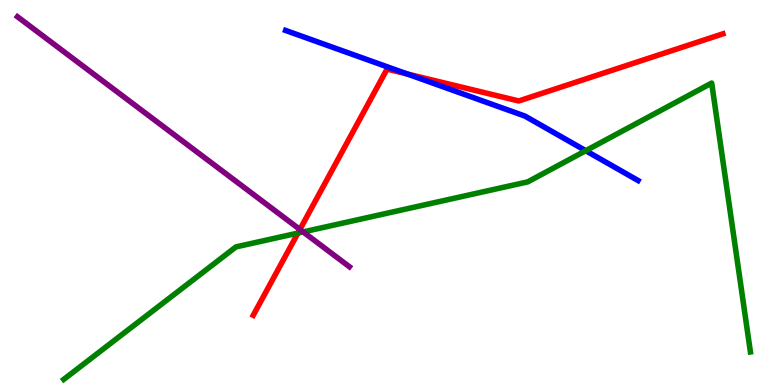[{'lines': ['blue', 'red'], 'intersections': [{'x': 5.26, 'y': 8.08}]}, {'lines': ['green', 'red'], 'intersections': [{'x': 3.84, 'y': 3.95}]}, {'lines': ['purple', 'red'], 'intersections': [{'x': 3.87, 'y': 4.04}]}, {'lines': ['blue', 'green'], 'intersections': [{'x': 7.56, 'y': 6.09}]}, {'lines': ['blue', 'purple'], 'intersections': []}, {'lines': ['green', 'purple'], 'intersections': [{'x': 3.91, 'y': 3.98}]}]